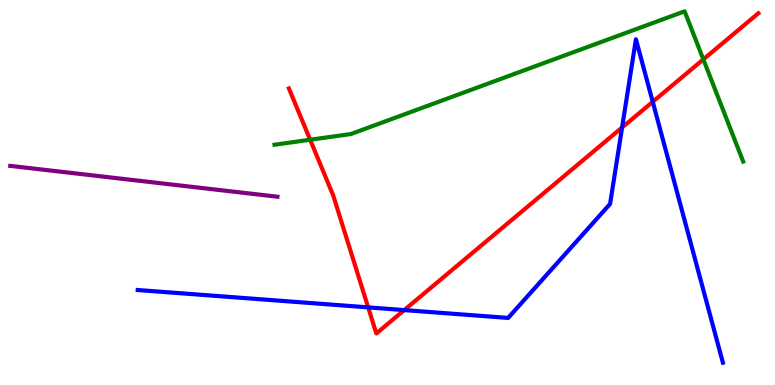[{'lines': ['blue', 'red'], 'intersections': [{'x': 4.75, 'y': 2.02}, {'x': 5.22, 'y': 1.95}, {'x': 8.03, 'y': 6.69}, {'x': 8.42, 'y': 7.36}]}, {'lines': ['green', 'red'], 'intersections': [{'x': 4.0, 'y': 6.37}, {'x': 9.08, 'y': 8.46}]}, {'lines': ['purple', 'red'], 'intersections': []}, {'lines': ['blue', 'green'], 'intersections': []}, {'lines': ['blue', 'purple'], 'intersections': []}, {'lines': ['green', 'purple'], 'intersections': []}]